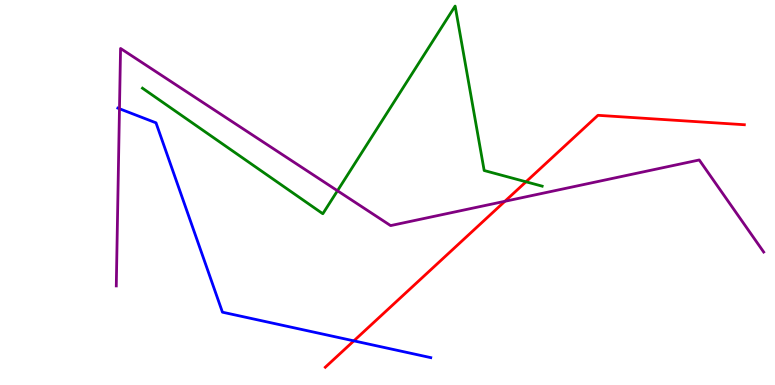[{'lines': ['blue', 'red'], 'intersections': [{'x': 4.57, 'y': 1.15}]}, {'lines': ['green', 'red'], 'intersections': [{'x': 6.79, 'y': 5.28}]}, {'lines': ['purple', 'red'], 'intersections': [{'x': 6.51, 'y': 4.77}]}, {'lines': ['blue', 'green'], 'intersections': []}, {'lines': ['blue', 'purple'], 'intersections': [{'x': 1.54, 'y': 7.18}]}, {'lines': ['green', 'purple'], 'intersections': [{'x': 4.35, 'y': 5.05}]}]